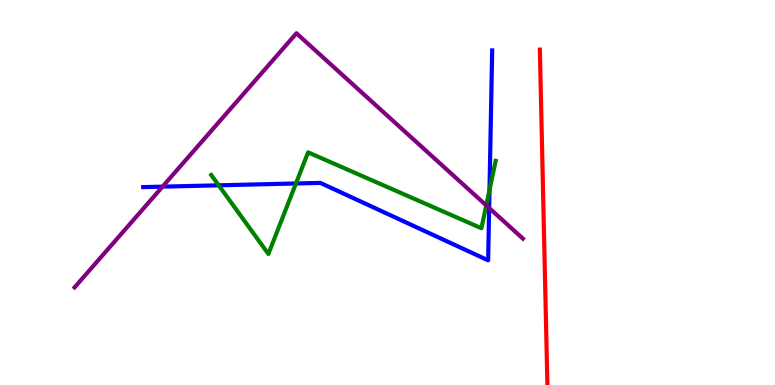[{'lines': ['blue', 'red'], 'intersections': []}, {'lines': ['green', 'red'], 'intersections': []}, {'lines': ['purple', 'red'], 'intersections': []}, {'lines': ['blue', 'green'], 'intersections': [{'x': 2.82, 'y': 5.19}, {'x': 3.82, 'y': 5.23}, {'x': 6.32, 'y': 5.07}]}, {'lines': ['blue', 'purple'], 'intersections': [{'x': 2.1, 'y': 5.15}, {'x': 6.31, 'y': 4.6}]}, {'lines': ['green', 'purple'], 'intersections': [{'x': 6.27, 'y': 4.67}]}]